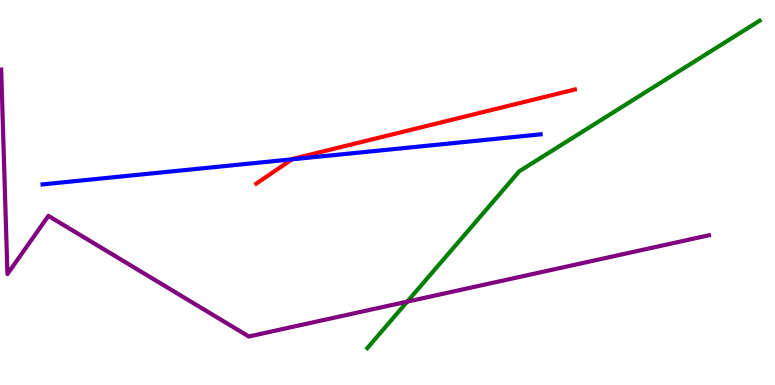[{'lines': ['blue', 'red'], 'intersections': [{'x': 3.77, 'y': 5.86}]}, {'lines': ['green', 'red'], 'intersections': []}, {'lines': ['purple', 'red'], 'intersections': []}, {'lines': ['blue', 'green'], 'intersections': []}, {'lines': ['blue', 'purple'], 'intersections': []}, {'lines': ['green', 'purple'], 'intersections': [{'x': 5.25, 'y': 2.17}]}]